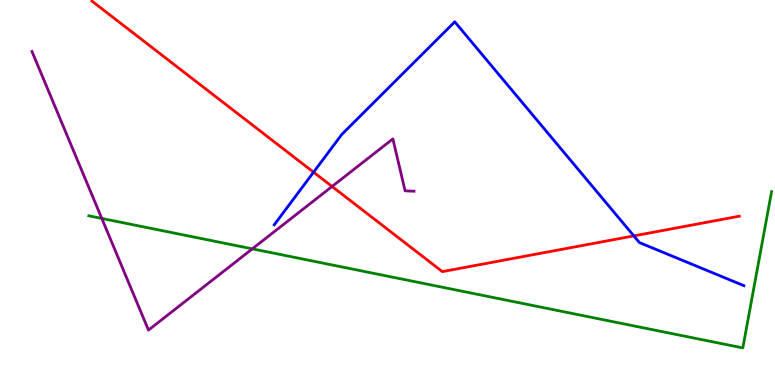[{'lines': ['blue', 'red'], 'intersections': [{'x': 4.05, 'y': 5.53}, {'x': 8.18, 'y': 3.87}]}, {'lines': ['green', 'red'], 'intersections': []}, {'lines': ['purple', 'red'], 'intersections': [{'x': 4.28, 'y': 5.16}]}, {'lines': ['blue', 'green'], 'intersections': []}, {'lines': ['blue', 'purple'], 'intersections': []}, {'lines': ['green', 'purple'], 'intersections': [{'x': 1.31, 'y': 4.33}, {'x': 3.26, 'y': 3.54}]}]